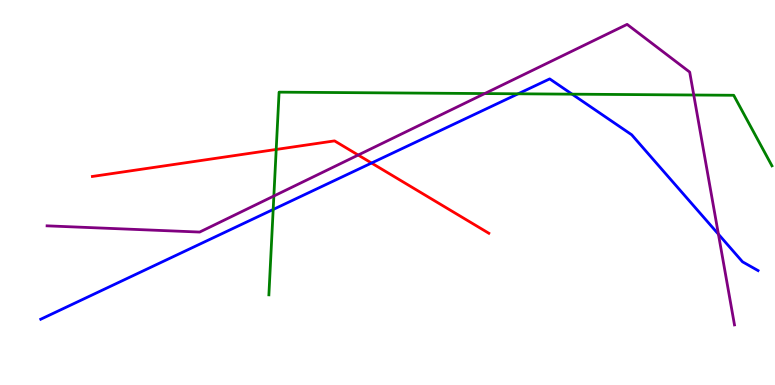[{'lines': ['blue', 'red'], 'intersections': [{'x': 4.79, 'y': 5.77}]}, {'lines': ['green', 'red'], 'intersections': [{'x': 3.56, 'y': 6.12}]}, {'lines': ['purple', 'red'], 'intersections': [{'x': 4.62, 'y': 5.97}]}, {'lines': ['blue', 'green'], 'intersections': [{'x': 3.52, 'y': 4.56}, {'x': 6.69, 'y': 7.56}, {'x': 7.38, 'y': 7.55}]}, {'lines': ['blue', 'purple'], 'intersections': [{'x': 9.27, 'y': 3.92}]}, {'lines': ['green', 'purple'], 'intersections': [{'x': 3.53, 'y': 4.91}, {'x': 6.25, 'y': 7.57}, {'x': 8.95, 'y': 7.53}]}]